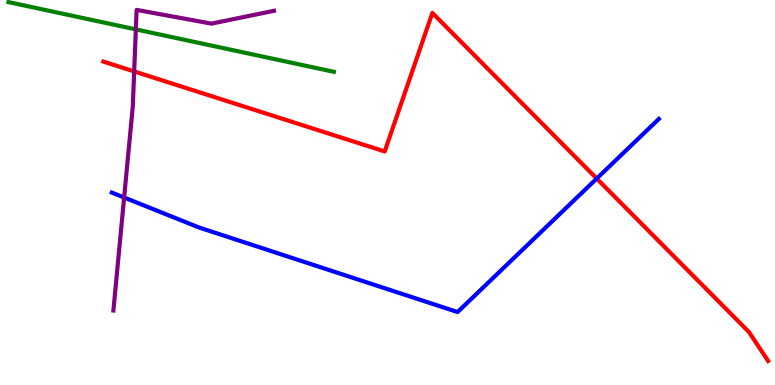[{'lines': ['blue', 'red'], 'intersections': [{'x': 7.7, 'y': 5.36}]}, {'lines': ['green', 'red'], 'intersections': []}, {'lines': ['purple', 'red'], 'intersections': [{'x': 1.73, 'y': 8.14}]}, {'lines': ['blue', 'green'], 'intersections': []}, {'lines': ['blue', 'purple'], 'intersections': [{'x': 1.6, 'y': 4.87}]}, {'lines': ['green', 'purple'], 'intersections': [{'x': 1.75, 'y': 9.24}]}]